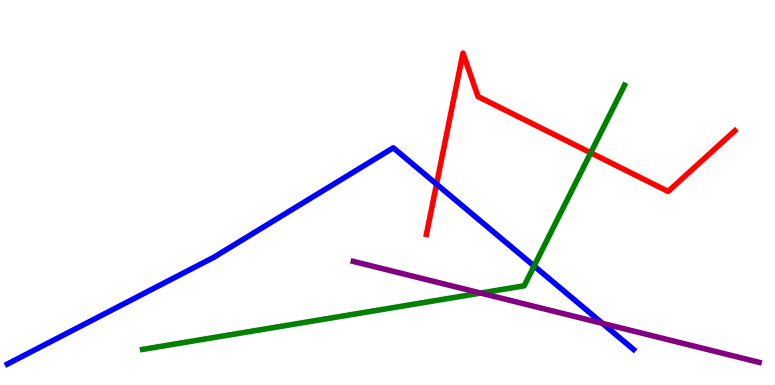[{'lines': ['blue', 'red'], 'intersections': [{'x': 5.63, 'y': 5.22}]}, {'lines': ['green', 'red'], 'intersections': [{'x': 7.62, 'y': 6.03}]}, {'lines': ['purple', 'red'], 'intersections': []}, {'lines': ['blue', 'green'], 'intersections': [{'x': 6.89, 'y': 3.09}]}, {'lines': ['blue', 'purple'], 'intersections': [{'x': 7.77, 'y': 1.6}]}, {'lines': ['green', 'purple'], 'intersections': [{'x': 6.2, 'y': 2.39}]}]